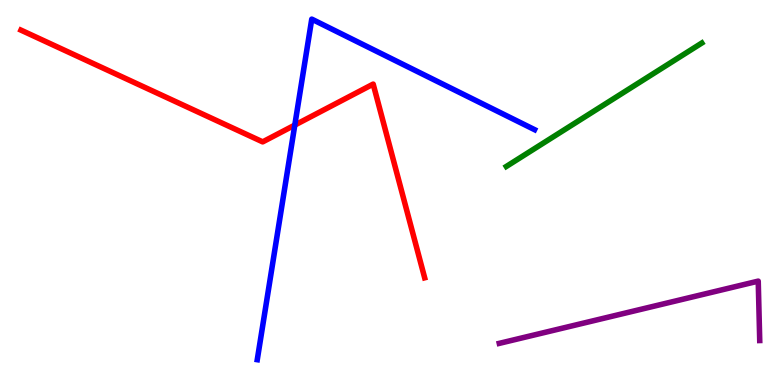[{'lines': ['blue', 'red'], 'intersections': [{'x': 3.8, 'y': 6.75}]}, {'lines': ['green', 'red'], 'intersections': []}, {'lines': ['purple', 'red'], 'intersections': []}, {'lines': ['blue', 'green'], 'intersections': []}, {'lines': ['blue', 'purple'], 'intersections': []}, {'lines': ['green', 'purple'], 'intersections': []}]